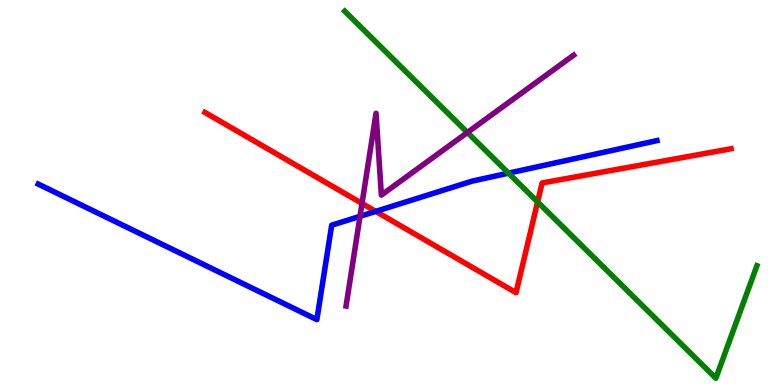[{'lines': ['blue', 'red'], 'intersections': [{'x': 4.85, 'y': 4.51}]}, {'lines': ['green', 'red'], 'intersections': [{'x': 6.94, 'y': 4.76}]}, {'lines': ['purple', 'red'], 'intersections': [{'x': 4.67, 'y': 4.72}]}, {'lines': ['blue', 'green'], 'intersections': [{'x': 6.56, 'y': 5.5}]}, {'lines': ['blue', 'purple'], 'intersections': [{'x': 4.65, 'y': 4.38}]}, {'lines': ['green', 'purple'], 'intersections': [{'x': 6.03, 'y': 6.56}]}]